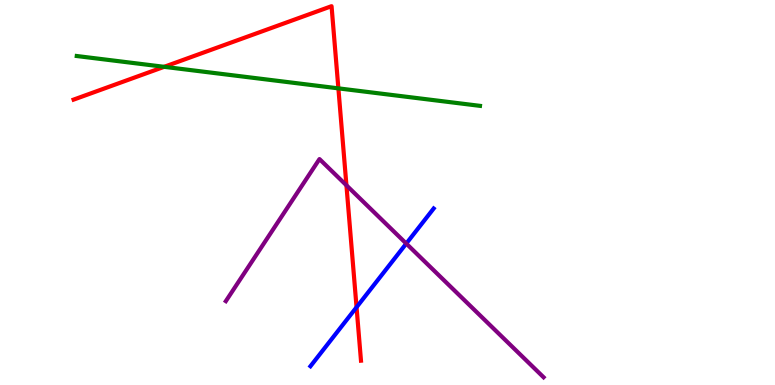[{'lines': ['blue', 'red'], 'intersections': [{'x': 4.6, 'y': 2.02}]}, {'lines': ['green', 'red'], 'intersections': [{'x': 2.12, 'y': 8.26}, {'x': 4.37, 'y': 7.71}]}, {'lines': ['purple', 'red'], 'intersections': [{'x': 4.47, 'y': 5.19}]}, {'lines': ['blue', 'green'], 'intersections': []}, {'lines': ['blue', 'purple'], 'intersections': [{'x': 5.24, 'y': 3.67}]}, {'lines': ['green', 'purple'], 'intersections': []}]